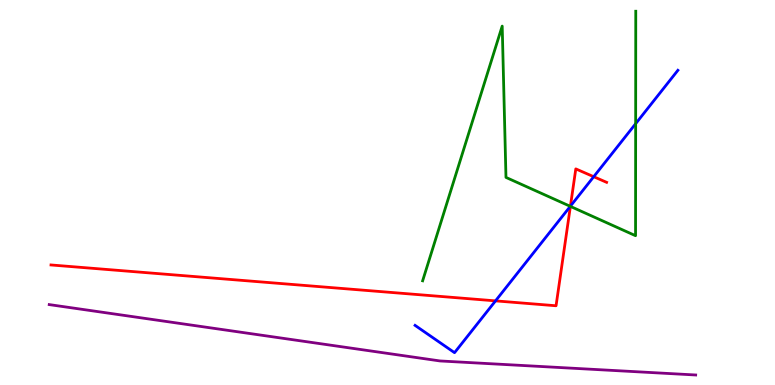[{'lines': ['blue', 'red'], 'intersections': [{'x': 6.39, 'y': 2.19}, {'x': 7.36, 'y': 4.65}, {'x': 7.66, 'y': 5.41}]}, {'lines': ['green', 'red'], 'intersections': [{'x': 7.36, 'y': 4.64}]}, {'lines': ['purple', 'red'], 'intersections': []}, {'lines': ['blue', 'green'], 'intersections': [{'x': 7.36, 'y': 4.64}, {'x': 8.2, 'y': 6.79}]}, {'lines': ['blue', 'purple'], 'intersections': []}, {'lines': ['green', 'purple'], 'intersections': []}]